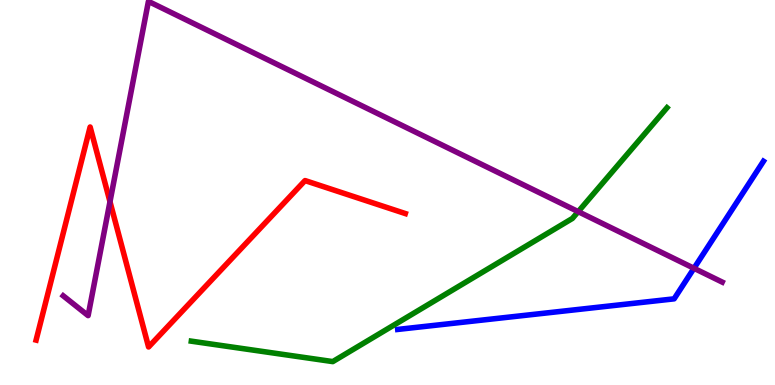[{'lines': ['blue', 'red'], 'intersections': []}, {'lines': ['green', 'red'], 'intersections': []}, {'lines': ['purple', 'red'], 'intersections': [{'x': 1.42, 'y': 4.76}]}, {'lines': ['blue', 'green'], 'intersections': []}, {'lines': ['blue', 'purple'], 'intersections': [{'x': 8.95, 'y': 3.03}]}, {'lines': ['green', 'purple'], 'intersections': [{'x': 7.46, 'y': 4.5}]}]